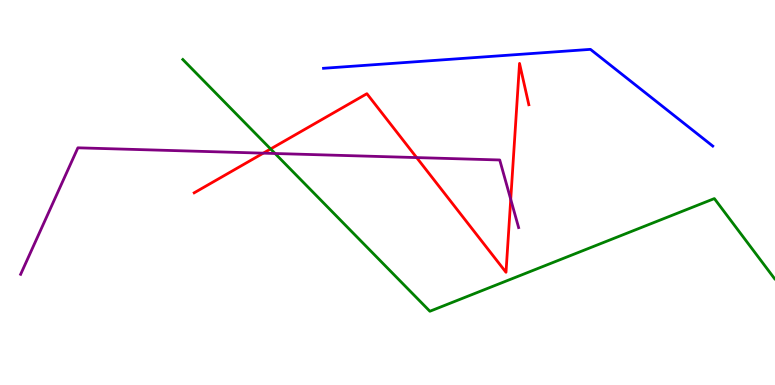[{'lines': ['blue', 'red'], 'intersections': []}, {'lines': ['green', 'red'], 'intersections': [{'x': 3.49, 'y': 6.13}]}, {'lines': ['purple', 'red'], 'intersections': [{'x': 3.4, 'y': 6.02}, {'x': 5.38, 'y': 5.91}, {'x': 6.59, 'y': 4.82}]}, {'lines': ['blue', 'green'], 'intersections': []}, {'lines': ['blue', 'purple'], 'intersections': []}, {'lines': ['green', 'purple'], 'intersections': [{'x': 3.55, 'y': 6.01}]}]